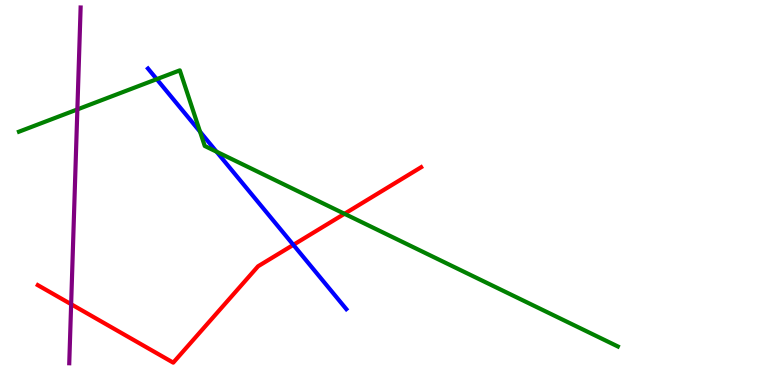[{'lines': ['blue', 'red'], 'intersections': [{'x': 3.79, 'y': 3.64}]}, {'lines': ['green', 'red'], 'intersections': [{'x': 4.44, 'y': 4.45}]}, {'lines': ['purple', 'red'], 'intersections': [{'x': 0.918, 'y': 2.1}]}, {'lines': ['blue', 'green'], 'intersections': [{'x': 2.02, 'y': 7.94}, {'x': 2.58, 'y': 6.58}, {'x': 2.79, 'y': 6.06}]}, {'lines': ['blue', 'purple'], 'intersections': []}, {'lines': ['green', 'purple'], 'intersections': [{'x': 0.998, 'y': 7.16}]}]